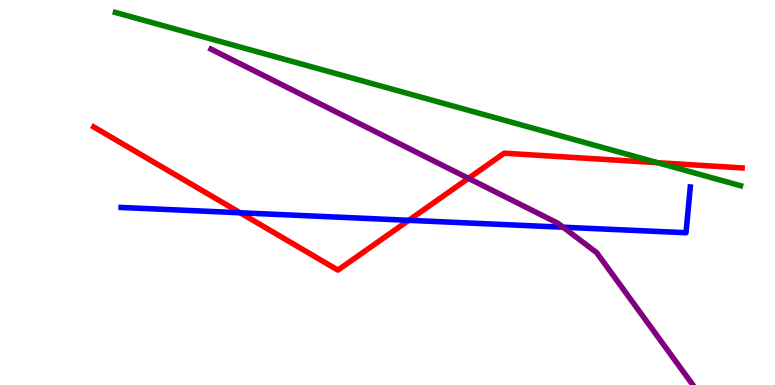[{'lines': ['blue', 'red'], 'intersections': [{'x': 3.1, 'y': 4.47}, {'x': 5.27, 'y': 4.28}]}, {'lines': ['green', 'red'], 'intersections': [{'x': 8.48, 'y': 5.77}]}, {'lines': ['purple', 'red'], 'intersections': [{'x': 6.04, 'y': 5.37}]}, {'lines': ['blue', 'green'], 'intersections': []}, {'lines': ['blue', 'purple'], 'intersections': [{'x': 7.27, 'y': 4.1}]}, {'lines': ['green', 'purple'], 'intersections': []}]